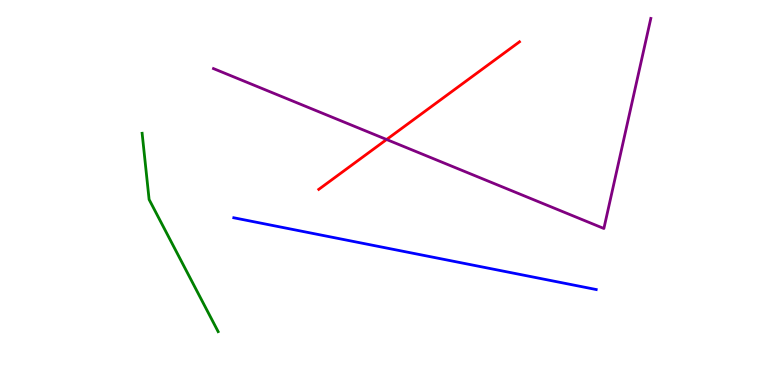[{'lines': ['blue', 'red'], 'intersections': []}, {'lines': ['green', 'red'], 'intersections': []}, {'lines': ['purple', 'red'], 'intersections': [{'x': 4.99, 'y': 6.38}]}, {'lines': ['blue', 'green'], 'intersections': []}, {'lines': ['blue', 'purple'], 'intersections': []}, {'lines': ['green', 'purple'], 'intersections': []}]